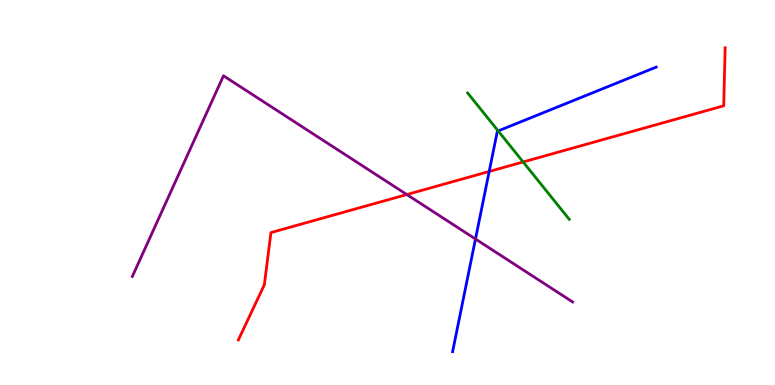[{'lines': ['blue', 'red'], 'intersections': [{'x': 6.31, 'y': 5.55}]}, {'lines': ['green', 'red'], 'intersections': [{'x': 6.75, 'y': 5.79}]}, {'lines': ['purple', 'red'], 'intersections': [{'x': 5.25, 'y': 4.95}]}, {'lines': ['blue', 'green'], 'intersections': [{'x': 6.43, 'y': 6.6}]}, {'lines': ['blue', 'purple'], 'intersections': [{'x': 6.14, 'y': 3.79}]}, {'lines': ['green', 'purple'], 'intersections': []}]